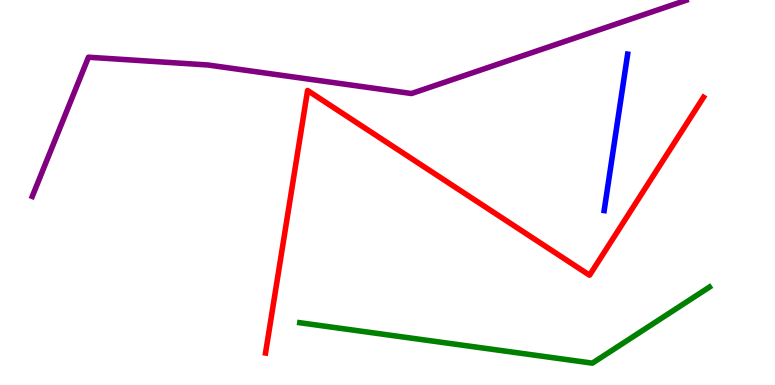[{'lines': ['blue', 'red'], 'intersections': []}, {'lines': ['green', 'red'], 'intersections': []}, {'lines': ['purple', 'red'], 'intersections': []}, {'lines': ['blue', 'green'], 'intersections': []}, {'lines': ['blue', 'purple'], 'intersections': []}, {'lines': ['green', 'purple'], 'intersections': []}]